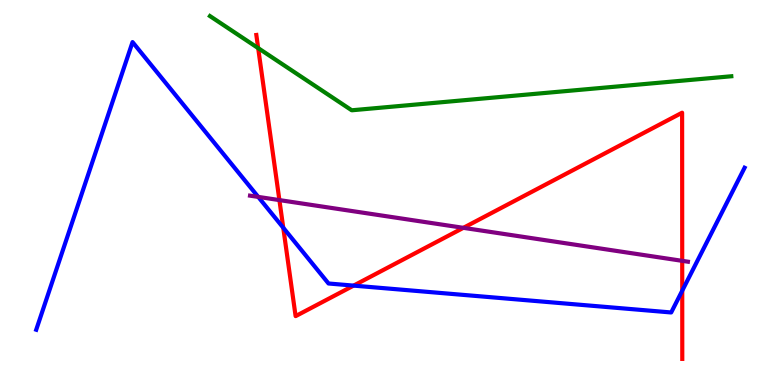[{'lines': ['blue', 'red'], 'intersections': [{'x': 3.65, 'y': 4.08}, {'x': 4.56, 'y': 2.58}, {'x': 8.8, 'y': 2.45}]}, {'lines': ['green', 'red'], 'intersections': [{'x': 3.33, 'y': 8.75}]}, {'lines': ['purple', 'red'], 'intersections': [{'x': 3.61, 'y': 4.8}, {'x': 5.98, 'y': 4.08}, {'x': 8.8, 'y': 3.22}]}, {'lines': ['blue', 'green'], 'intersections': []}, {'lines': ['blue', 'purple'], 'intersections': [{'x': 3.33, 'y': 4.89}]}, {'lines': ['green', 'purple'], 'intersections': []}]